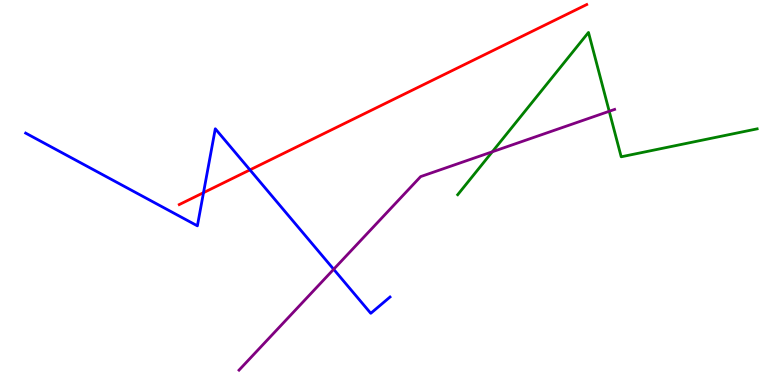[{'lines': ['blue', 'red'], 'intersections': [{'x': 2.63, 'y': 5.0}, {'x': 3.23, 'y': 5.59}]}, {'lines': ['green', 'red'], 'intersections': []}, {'lines': ['purple', 'red'], 'intersections': []}, {'lines': ['blue', 'green'], 'intersections': []}, {'lines': ['blue', 'purple'], 'intersections': [{'x': 4.31, 'y': 3.01}]}, {'lines': ['green', 'purple'], 'intersections': [{'x': 6.35, 'y': 6.06}, {'x': 7.86, 'y': 7.11}]}]